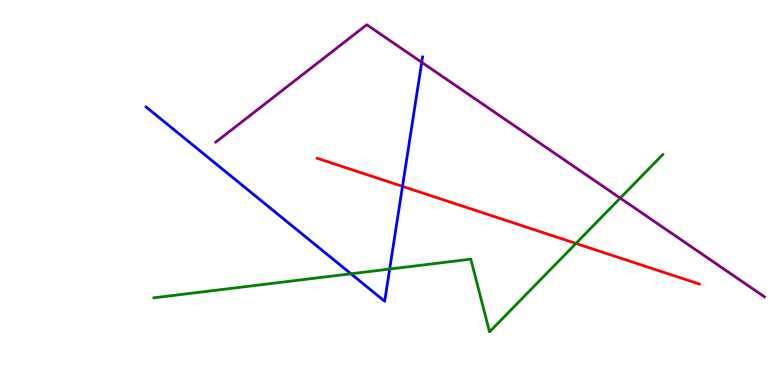[{'lines': ['blue', 'red'], 'intersections': [{'x': 5.19, 'y': 5.16}]}, {'lines': ['green', 'red'], 'intersections': [{'x': 7.43, 'y': 3.68}]}, {'lines': ['purple', 'red'], 'intersections': []}, {'lines': ['blue', 'green'], 'intersections': [{'x': 4.53, 'y': 2.89}, {'x': 5.03, 'y': 3.01}]}, {'lines': ['blue', 'purple'], 'intersections': [{'x': 5.44, 'y': 8.38}]}, {'lines': ['green', 'purple'], 'intersections': [{'x': 8.0, 'y': 4.85}]}]